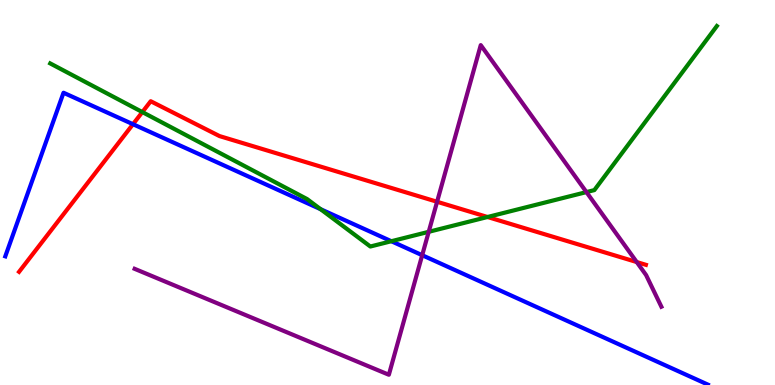[{'lines': ['blue', 'red'], 'intersections': [{'x': 1.72, 'y': 6.77}]}, {'lines': ['green', 'red'], 'intersections': [{'x': 1.84, 'y': 7.09}, {'x': 6.29, 'y': 4.36}]}, {'lines': ['purple', 'red'], 'intersections': [{'x': 5.64, 'y': 4.76}, {'x': 8.22, 'y': 3.19}]}, {'lines': ['blue', 'green'], 'intersections': [{'x': 4.14, 'y': 4.57}, {'x': 5.05, 'y': 3.73}]}, {'lines': ['blue', 'purple'], 'intersections': [{'x': 5.45, 'y': 3.37}]}, {'lines': ['green', 'purple'], 'intersections': [{'x': 5.53, 'y': 3.98}, {'x': 7.57, 'y': 5.01}]}]